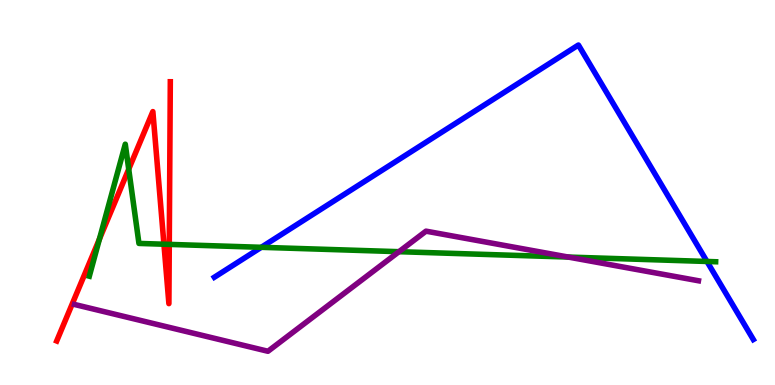[{'lines': ['blue', 'red'], 'intersections': []}, {'lines': ['green', 'red'], 'intersections': [{'x': 1.28, 'y': 3.79}, {'x': 1.66, 'y': 5.61}, {'x': 2.12, 'y': 3.66}, {'x': 2.18, 'y': 3.65}]}, {'lines': ['purple', 'red'], 'intersections': []}, {'lines': ['blue', 'green'], 'intersections': [{'x': 3.37, 'y': 3.58}, {'x': 9.12, 'y': 3.21}]}, {'lines': ['blue', 'purple'], 'intersections': []}, {'lines': ['green', 'purple'], 'intersections': [{'x': 5.15, 'y': 3.46}, {'x': 7.33, 'y': 3.32}]}]